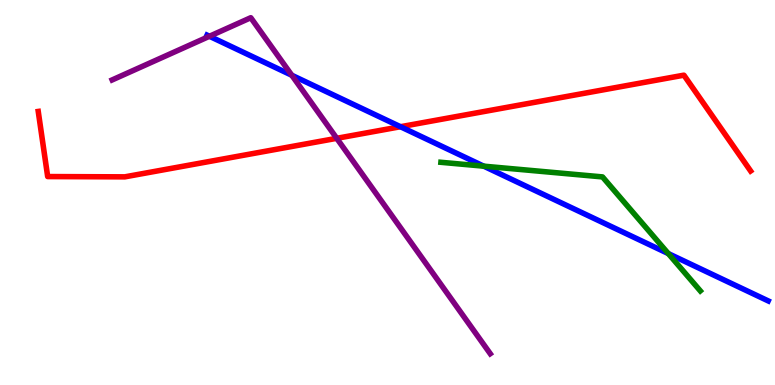[{'lines': ['blue', 'red'], 'intersections': [{'x': 5.17, 'y': 6.71}]}, {'lines': ['green', 'red'], 'intersections': []}, {'lines': ['purple', 'red'], 'intersections': [{'x': 4.35, 'y': 6.41}]}, {'lines': ['blue', 'green'], 'intersections': [{'x': 6.24, 'y': 5.68}, {'x': 8.62, 'y': 3.41}]}, {'lines': ['blue', 'purple'], 'intersections': [{'x': 2.7, 'y': 9.06}, {'x': 3.77, 'y': 8.05}]}, {'lines': ['green', 'purple'], 'intersections': []}]